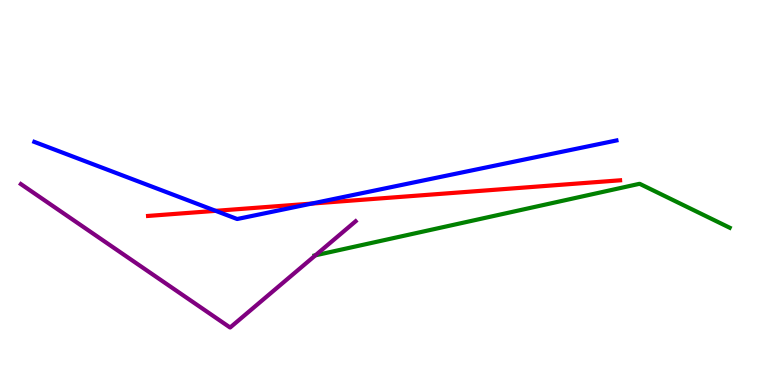[{'lines': ['blue', 'red'], 'intersections': [{'x': 2.78, 'y': 4.52}, {'x': 4.02, 'y': 4.71}]}, {'lines': ['green', 'red'], 'intersections': []}, {'lines': ['purple', 'red'], 'intersections': []}, {'lines': ['blue', 'green'], 'intersections': []}, {'lines': ['blue', 'purple'], 'intersections': []}, {'lines': ['green', 'purple'], 'intersections': [{'x': 4.07, 'y': 3.37}]}]